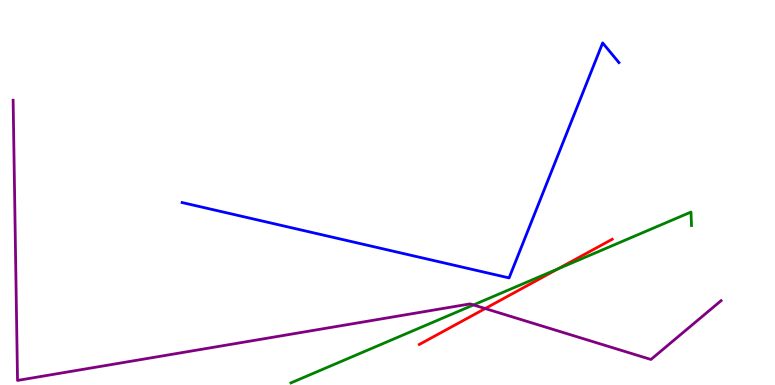[{'lines': ['blue', 'red'], 'intersections': []}, {'lines': ['green', 'red'], 'intersections': [{'x': 7.2, 'y': 3.02}]}, {'lines': ['purple', 'red'], 'intersections': [{'x': 6.26, 'y': 1.99}]}, {'lines': ['blue', 'green'], 'intersections': []}, {'lines': ['blue', 'purple'], 'intersections': []}, {'lines': ['green', 'purple'], 'intersections': [{'x': 6.11, 'y': 2.08}]}]